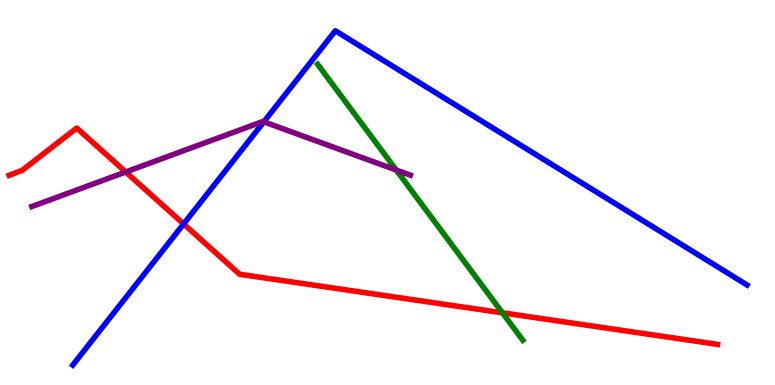[{'lines': ['blue', 'red'], 'intersections': [{'x': 2.37, 'y': 4.18}]}, {'lines': ['green', 'red'], 'intersections': [{'x': 6.48, 'y': 1.87}]}, {'lines': ['purple', 'red'], 'intersections': [{'x': 1.62, 'y': 5.53}]}, {'lines': ['blue', 'green'], 'intersections': []}, {'lines': ['blue', 'purple'], 'intersections': [{'x': 3.4, 'y': 6.84}]}, {'lines': ['green', 'purple'], 'intersections': [{'x': 5.11, 'y': 5.58}]}]